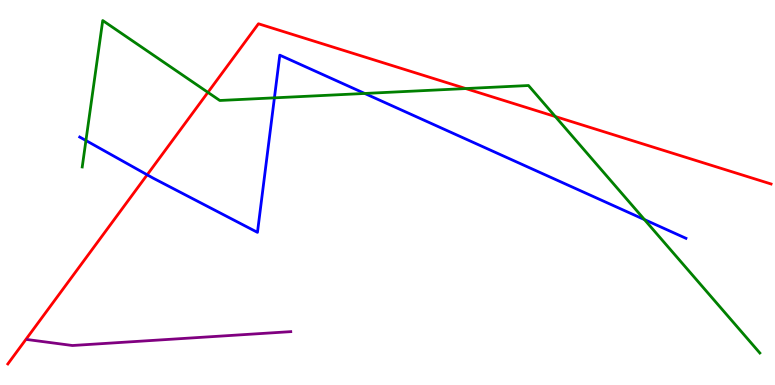[{'lines': ['blue', 'red'], 'intersections': [{'x': 1.9, 'y': 5.46}]}, {'lines': ['green', 'red'], 'intersections': [{'x': 2.68, 'y': 7.6}, {'x': 6.01, 'y': 7.7}, {'x': 7.17, 'y': 6.97}]}, {'lines': ['purple', 'red'], 'intersections': []}, {'lines': ['blue', 'green'], 'intersections': [{'x': 1.11, 'y': 6.35}, {'x': 3.54, 'y': 7.46}, {'x': 4.71, 'y': 7.57}, {'x': 8.32, 'y': 4.3}]}, {'lines': ['blue', 'purple'], 'intersections': []}, {'lines': ['green', 'purple'], 'intersections': []}]